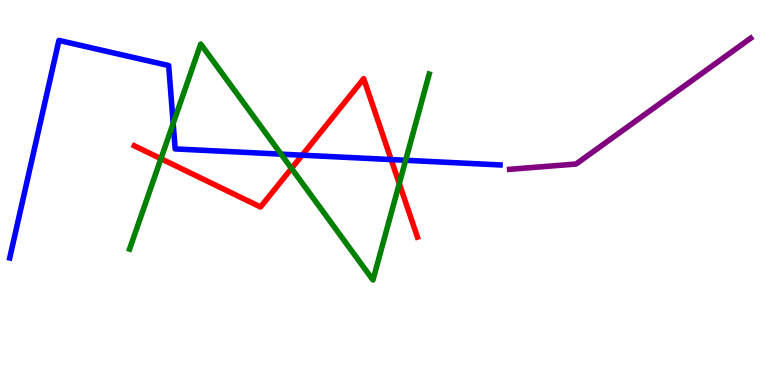[{'lines': ['blue', 'red'], 'intersections': [{'x': 3.9, 'y': 5.97}, {'x': 5.05, 'y': 5.86}]}, {'lines': ['green', 'red'], 'intersections': [{'x': 2.08, 'y': 5.88}, {'x': 3.76, 'y': 5.63}, {'x': 5.15, 'y': 5.23}]}, {'lines': ['purple', 'red'], 'intersections': []}, {'lines': ['blue', 'green'], 'intersections': [{'x': 2.23, 'y': 6.79}, {'x': 3.63, 'y': 6.0}, {'x': 5.23, 'y': 5.84}]}, {'lines': ['blue', 'purple'], 'intersections': []}, {'lines': ['green', 'purple'], 'intersections': []}]